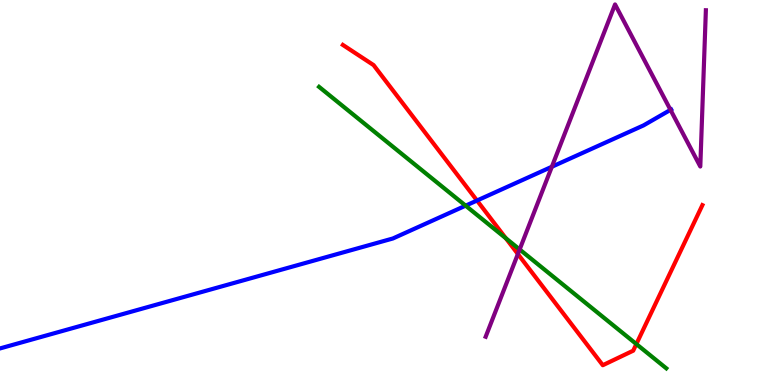[{'lines': ['blue', 'red'], 'intersections': [{'x': 6.15, 'y': 4.79}]}, {'lines': ['green', 'red'], 'intersections': [{'x': 6.53, 'y': 3.81}, {'x': 8.21, 'y': 1.06}]}, {'lines': ['purple', 'red'], 'intersections': [{'x': 6.68, 'y': 3.4}]}, {'lines': ['blue', 'green'], 'intersections': [{'x': 6.01, 'y': 4.66}]}, {'lines': ['blue', 'purple'], 'intersections': [{'x': 7.12, 'y': 5.67}, {'x': 8.65, 'y': 7.15}]}, {'lines': ['green', 'purple'], 'intersections': [{'x': 6.71, 'y': 3.52}]}]